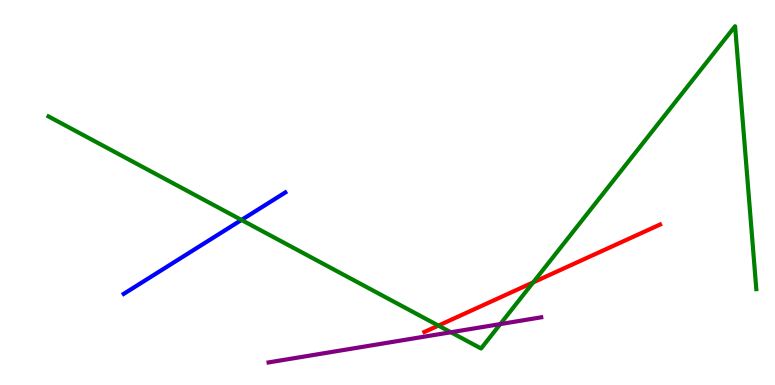[{'lines': ['blue', 'red'], 'intersections': []}, {'lines': ['green', 'red'], 'intersections': [{'x': 5.66, 'y': 1.54}, {'x': 6.88, 'y': 2.67}]}, {'lines': ['purple', 'red'], 'intersections': []}, {'lines': ['blue', 'green'], 'intersections': [{'x': 3.12, 'y': 4.29}]}, {'lines': ['blue', 'purple'], 'intersections': []}, {'lines': ['green', 'purple'], 'intersections': [{'x': 5.82, 'y': 1.37}, {'x': 6.46, 'y': 1.58}]}]